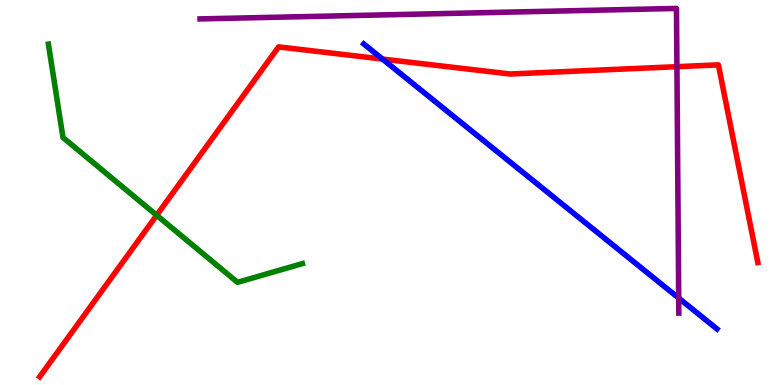[{'lines': ['blue', 'red'], 'intersections': [{'x': 4.94, 'y': 8.47}]}, {'lines': ['green', 'red'], 'intersections': [{'x': 2.02, 'y': 4.41}]}, {'lines': ['purple', 'red'], 'intersections': [{'x': 8.73, 'y': 8.27}]}, {'lines': ['blue', 'green'], 'intersections': []}, {'lines': ['blue', 'purple'], 'intersections': [{'x': 8.76, 'y': 2.26}]}, {'lines': ['green', 'purple'], 'intersections': []}]